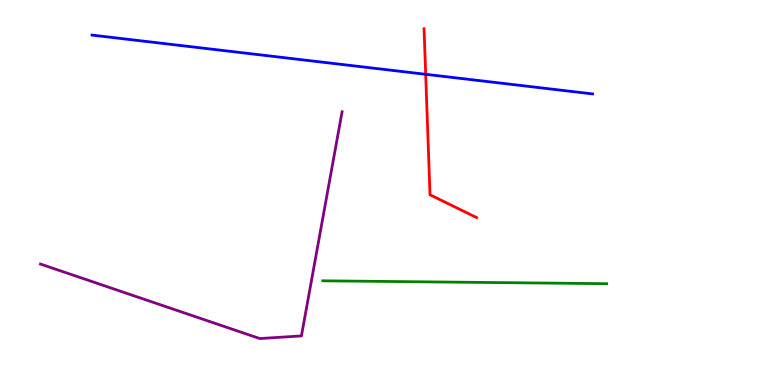[{'lines': ['blue', 'red'], 'intersections': [{'x': 5.49, 'y': 8.07}]}, {'lines': ['green', 'red'], 'intersections': []}, {'lines': ['purple', 'red'], 'intersections': []}, {'lines': ['blue', 'green'], 'intersections': []}, {'lines': ['blue', 'purple'], 'intersections': []}, {'lines': ['green', 'purple'], 'intersections': []}]